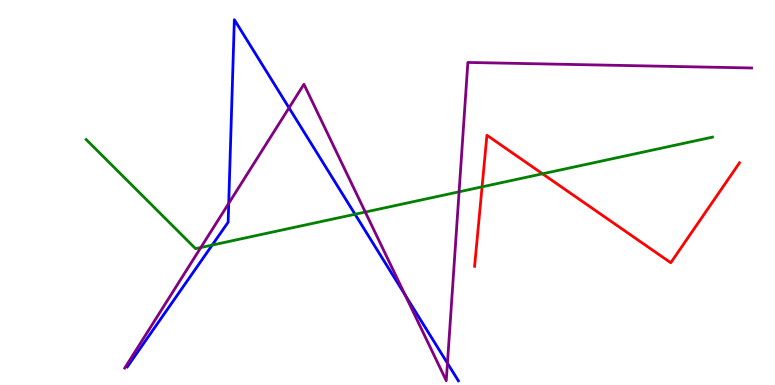[{'lines': ['blue', 'red'], 'intersections': []}, {'lines': ['green', 'red'], 'intersections': [{'x': 6.22, 'y': 5.15}, {'x': 7.0, 'y': 5.49}]}, {'lines': ['purple', 'red'], 'intersections': []}, {'lines': ['blue', 'green'], 'intersections': [{'x': 2.74, 'y': 3.63}, {'x': 4.58, 'y': 4.43}]}, {'lines': ['blue', 'purple'], 'intersections': [{'x': 2.95, 'y': 4.72}, {'x': 3.73, 'y': 7.2}, {'x': 5.23, 'y': 2.34}, {'x': 5.77, 'y': 0.566}]}, {'lines': ['green', 'purple'], 'intersections': [{'x': 2.59, 'y': 3.57}, {'x': 4.71, 'y': 4.49}, {'x': 5.92, 'y': 5.02}]}]